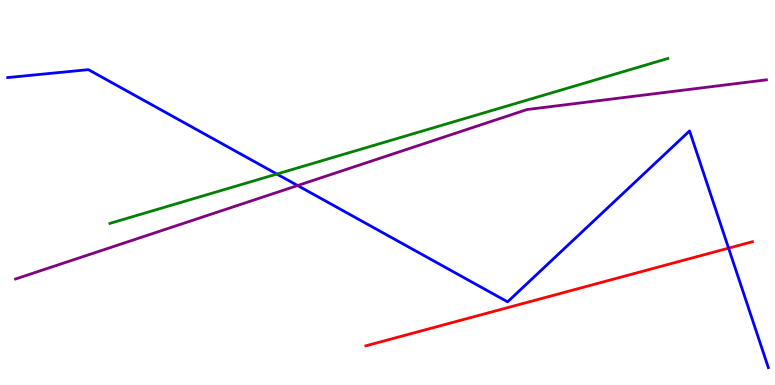[{'lines': ['blue', 'red'], 'intersections': [{'x': 9.4, 'y': 3.55}]}, {'lines': ['green', 'red'], 'intersections': []}, {'lines': ['purple', 'red'], 'intersections': []}, {'lines': ['blue', 'green'], 'intersections': [{'x': 3.57, 'y': 5.48}]}, {'lines': ['blue', 'purple'], 'intersections': [{'x': 3.84, 'y': 5.18}]}, {'lines': ['green', 'purple'], 'intersections': []}]